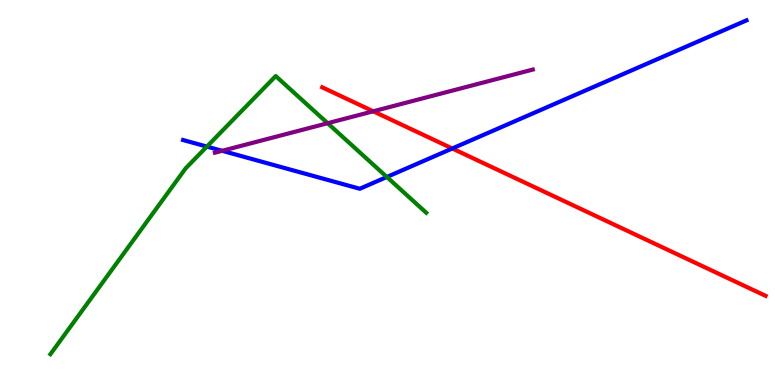[{'lines': ['blue', 'red'], 'intersections': [{'x': 5.84, 'y': 6.14}]}, {'lines': ['green', 'red'], 'intersections': []}, {'lines': ['purple', 'red'], 'intersections': [{'x': 4.82, 'y': 7.11}]}, {'lines': ['blue', 'green'], 'intersections': [{'x': 2.67, 'y': 6.19}, {'x': 4.99, 'y': 5.4}]}, {'lines': ['blue', 'purple'], 'intersections': [{'x': 2.87, 'y': 6.08}]}, {'lines': ['green', 'purple'], 'intersections': [{'x': 4.23, 'y': 6.8}]}]